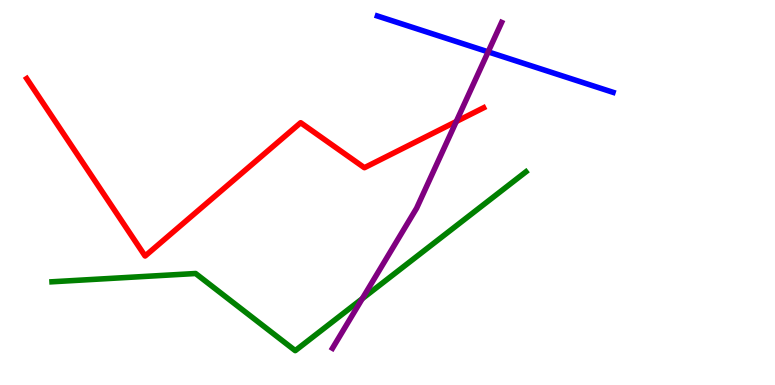[{'lines': ['blue', 'red'], 'intersections': []}, {'lines': ['green', 'red'], 'intersections': []}, {'lines': ['purple', 'red'], 'intersections': [{'x': 5.89, 'y': 6.84}]}, {'lines': ['blue', 'green'], 'intersections': []}, {'lines': ['blue', 'purple'], 'intersections': [{'x': 6.3, 'y': 8.65}]}, {'lines': ['green', 'purple'], 'intersections': [{'x': 4.67, 'y': 2.24}]}]